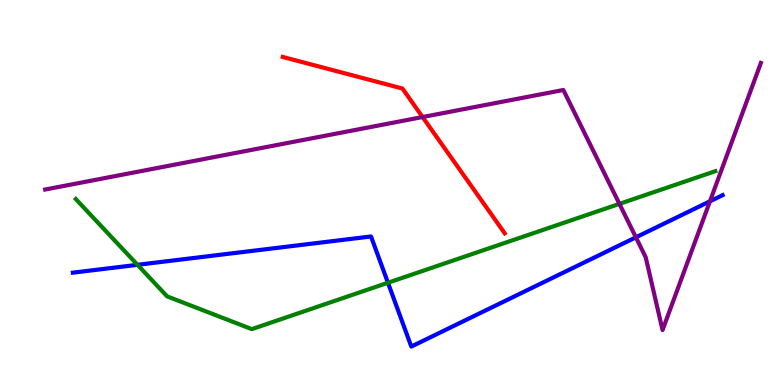[{'lines': ['blue', 'red'], 'intersections': []}, {'lines': ['green', 'red'], 'intersections': []}, {'lines': ['purple', 'red'], 'intersections': [{'x': 5.45, 'y': 6.96}]}, {'lines': ['blue', 'green'], 'intersections': [{'x': 1.77, 'y': 3.12}, {'x': 5.01, 'y': 2.66}]}, {'lines': ['blue', 'purple'], 'intersections': [{'x': 8.21, 'y': 3.84}, {'x': 9.16, 'y': 4.77}]}, {'lines': ['green', 'purple'], 'intersections': [{'x': 7.99, 'y': 4.7}]}]